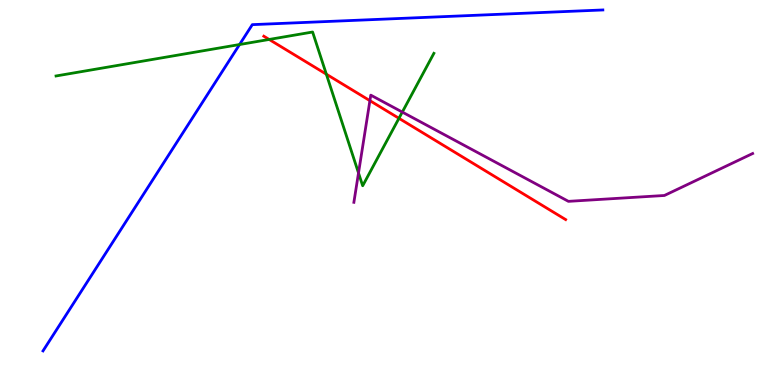[{'lines': ['blue', 'red'], 'intersections': []}, {'lines': ['green', 'red'], 'intersections': [{'x': 3.47, 'y': 8.98}, {'x': 4.21, 'y': 8.07}, {'x': 5.15, 'y': 6.93}]}, {'lines': ['purple', 'red'], 'intersections': [{'x': 4.77, 'y': 7.39}]}, {'lines': ['blue', 'green'], 'intersections': [{'x': 3.09, 'y': 8.84}]}, {'lines': ['blue', 'purple'], 'intersections': []}, {'lines': ['green', 'purple'], 'intersections': [{'x': 4.63, 'y': 5.51}, {'x': 5.19, 'y': 7.09}]}]